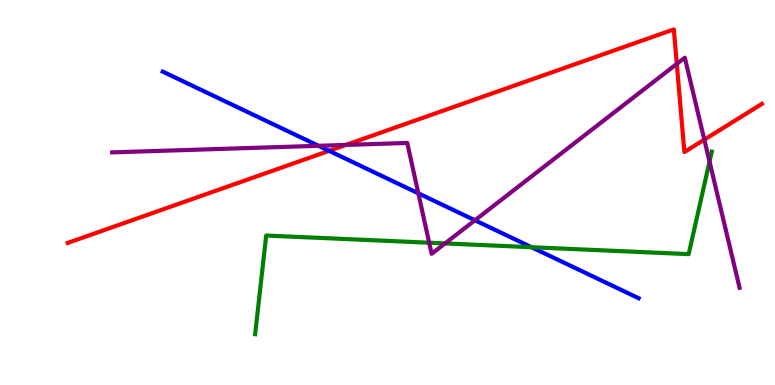[{'lines': ['blue', 'red'], 'intersections': [{'x': 4.25, 'y': 6.08}]}, {'lines': ['green', 'red'], 'intersections': []}, {'lines': ['purple', 'red'], 'intersections': [{'x': 4.46, 'y': 6.24}, {'x': 8.73, 'y': 8.34}, {'x': 9.09, 'y': 6.37}]}, {'lines': ['blue', 'green'], 'intersections': [{'x': 6.86, 'y': 3.58}]}, {'lines': ['blue', 'purple'], 'intersections': [{'x': 4.11, 'y': 6.21}, {'x': 5.4, 'y': 4.98}, {'x': 6.13, 'y': 4.28}]}, {'lines': ['green', 'purple'], 'intersections': [{'x': 5.54, 'y': 3.7}, {'x': 5.74, 'y': 3.68}, {'x': 9.16, 'y': 5.8}]}]